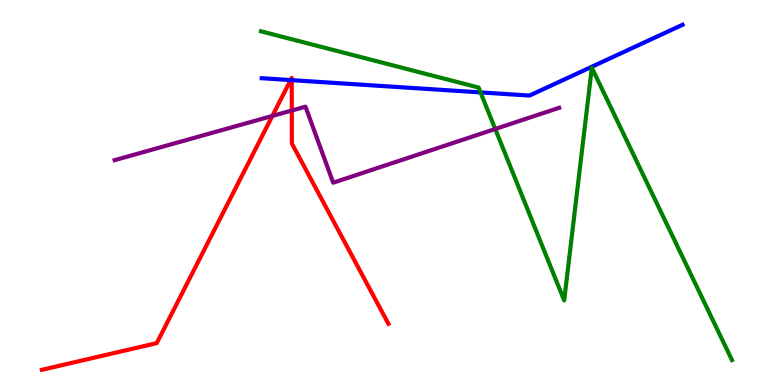[{'lines': ['blue', 'red'], 'intersections': [{'x': 3.75, 'y': 7.92}, {'x': 3.76, 'y': 7.92}]}, {'lines': ['green', 'red'], 'intersections': []}, {'lines': ['purple', 'red'], 'intersections': [{'x': 3.51, 'y': 6.99}, {'x': 3.77, 'y': 7.13}]}, {'lines': ['blue', 'green'], 'intersections': [{'x': 6.2, 'y': 7.6}]}, {'lines': ['blue', 'purple'], 'intersections': []}, {'lines': ['green', 'purple'], 'intersections': [{'x': 6.39, 'y': 6.65}]}]